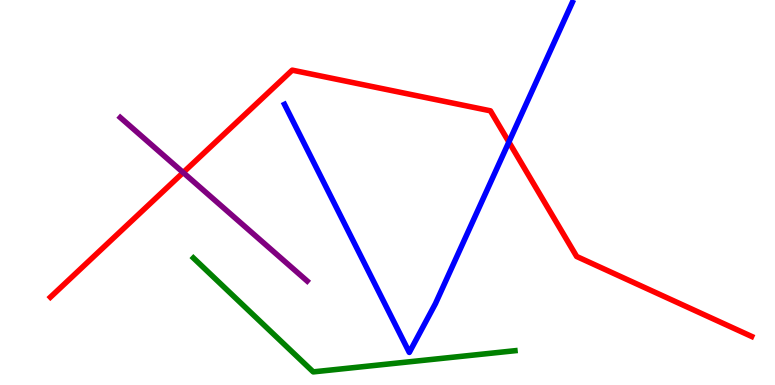[{'lines': ['blue', 'red'], 'intersections': [{'x': 6.57, 'y': 6.31}]}, {'lines': ['green', 'red'], 'intersections': []}, {'lines': ['purple', 'red'], 'intersections': [{'x': 2.36, 'y': 5.52}]}, {'lines': ['blue', 'green'], 'intersections': []}, {'lines': ['blue', 'purple'], 'intersections': []}, {'lines': ['green', 'purple'], 'intersections': []}]